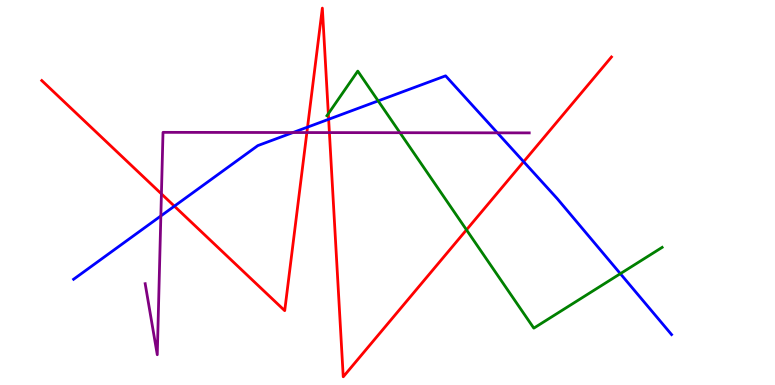[{'lines': ['blue', 'red'], 'intersections': [{'x': 2.25, 'y': 4.65}, {'x': 3.97, 'y': 6.7}, {'x': 4.24, 'y': 6.9}, {'x': 6.76, 'y': 5.8}]}, {'lines': ['green', 'red'], 'intersections': [{'x': 4.24, 'y': 7.05}, {'x': 6.02, 'y': 4.03}]}, {'lines': ['purple', 'red'], 'intersections': [{'x': 2.08, 'y': 4.96}, {'x': 3.96, 'y': 6.56}, {'x': 4.25, 'y': 6.56}]}, {'lines': ['blue', 'green'], 'intersections': [{'x': 4.88, 'y': 7.38}, {'x': 8.0, 'y': 2.89}]}, {'lines': ['blue', 'purple'], 'intersections': [{'x': 2.08, 'y': 4.39}, {'x': 3.78, 'y': 6.56}, {'x': 6.42, 'y': 6.55}]}, {'lines': ['green', 'purple'], 'intersections': [{'x': 5.16, 'y': 6.55}]}]